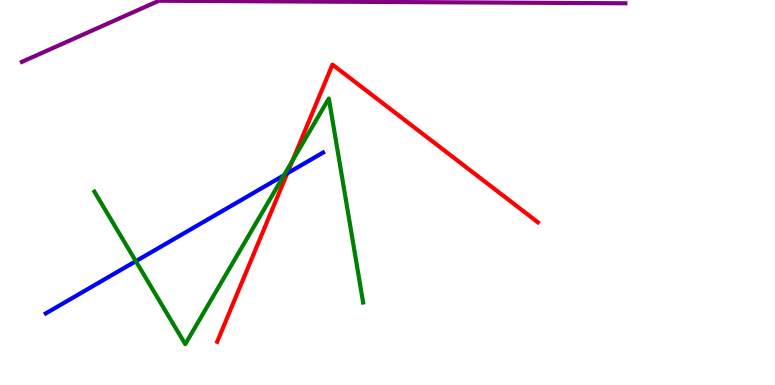[{'lines': ['blue', 'red'], 'intersections': [{'x': 3.71, 'y': 5.5}]}, {'lines': ['green', 'red'], 'intersections': [{'x': 3.77, 'y': 5.83}]}, {'lines': ['purple', 'red'], 'intersections': []}, {'lines': ['blue', 'green'], 'intersections': [{'x': 1.75, 'y': 3.22}, {'x': 3.66, 'y': 5.45}]}, {'lines': ['blue', 'purple'], 'intersections': []}, {'lines': ['green', 'purple'], 'intersections': []}]